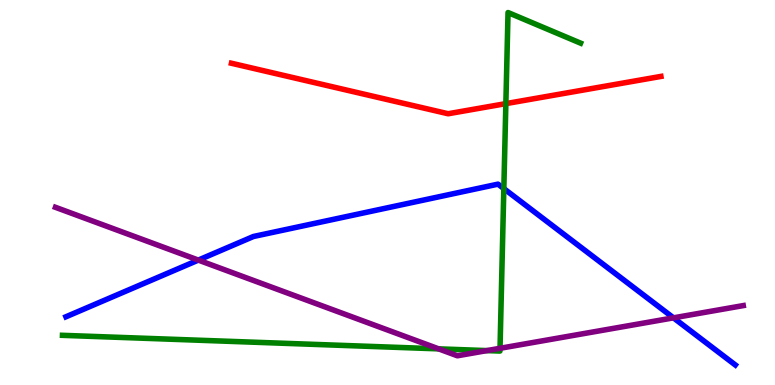[{'lines': ['blue', 'red'], 'intersections': []}, {'lines': ['green', 'red'], 'intersections': [{'x': 6.53, 'y': 7.31}]}, {'lines': ['purple', 'red'], 'intersections': []}, {'lines': ['blue', 'green'], 'intersections': [{'x': 6.5, 'y': 5.1}]}, {'lines': ['blue', 'purple'], 'intersections': [{'x': 2.56, 'y': 3.24}, {'x': 8.69, 'y': 1.74}]}, {'lines': ['green', 'purple'], 'intersections': [{'x': 5.66, 'y': 0.939}, {'x': 6.28, 'y': 0.894}, {'x': 6.45, 'y': 0.953}]}]